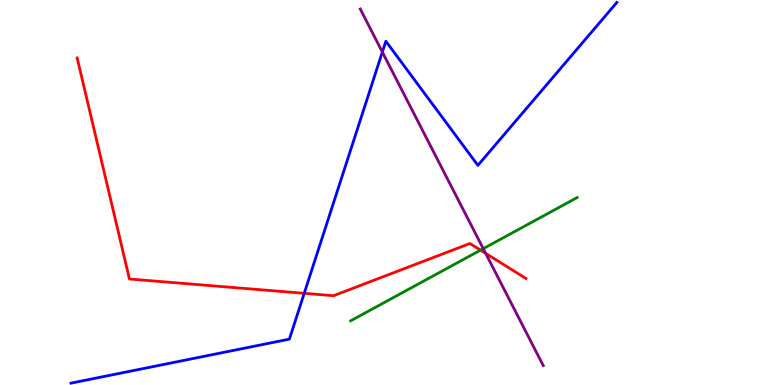[{'lines': ['blue', 'red'], 'intersections': [{'x': 3.93, 'y': 2.38}]}, {'lines': ['green', 'red'], 'intersections': [{'x': 6.2, 'y': 3.5}]}, {'lines': ['purple', 'red'], 'intersections': [{'x': 6.27, 'y': 3.42}]}, {'lines': ['blue', 'green'], 'intersections': []}, {'lines': ['blue', 'purple'], 'intersections': [{'x': 4.93, 'y': 8.65}]}, {'lines': ['green', 'purple'], 'intersections': [{'x': 6.24, 'y': 3.54}]}]